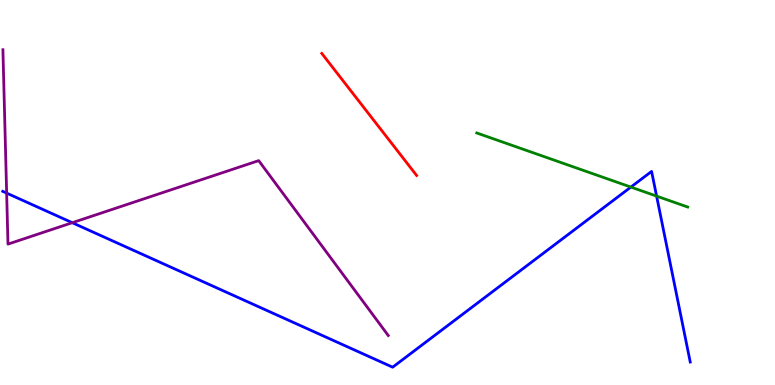[{'lines': ['blue', 'red'], 'intersections': []}, {'lines': ['green', 'red'], 'intersections': []}, {'lines': ['purple', 'red'], 'intersections': []}, {'lines': ['blue', 'green'], 'intersections': [{'x': 8.14, 'y': 5.14}, {'x': 8.47, 'y': 4.91}]}, {'lines': ['blue', 'purple'], 'intersections': [{'x': 0.0858, 'y': 4.98}, {'x': 0.933, 'y': 4.22}]}, {'lines': ['green', 'purple'], 'intersections': []}]